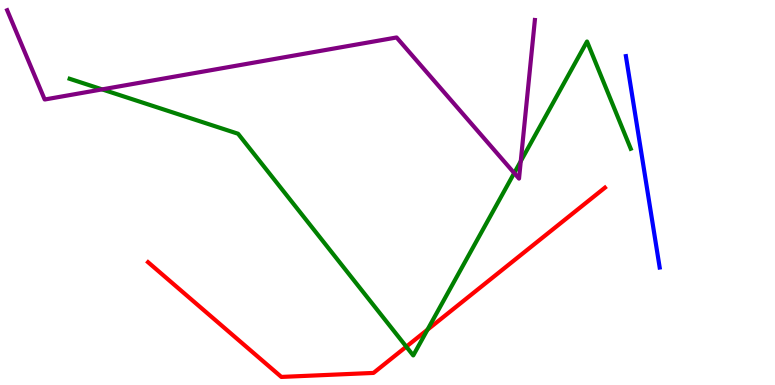[{'lines': ['blue', 'red'], 'intersections': []}, {'lines': ['green', 'red'], 'intersections': [{'x': 5.24, 'y': 0.996}, {'x': 5.52, 'y': 1.44}]}, {'lines': ['purple', 'red'], 'intersections': []}, {'lines': ['blue', 'green'], 'intersections': []}, {'lines': ['blue', 'purple'], 'intersections': []}, {'lines': ['green', 'purple'], 'intersections': [{'x': 1.32, 'y': 7.68}, {'x': 6.63, 'y': 5.5}, {'x': 6.72, 'y': 5.81}]}]